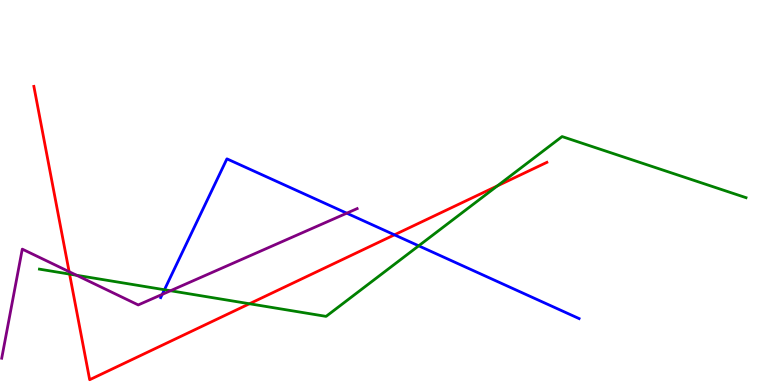[{'lines': ['blue', 'red'], 'intersections': [{'x': 5.09, 'y': 3.9}]}, {'lines': ['green', 'red'], 'intersections': [{'x': 0.898, 'y': 2.88}, {'x': 3.22, 'y': 2.11}, {'x': 6.42, 'y': 5.17}]}, {'lines': ['purple', 'red'], 'intersections': [{'x': 0.892, 'y': 2.94}]}, {'lines': ['blue', 'green'], 'intersections': [{'x': 2.12, 'y': 2.47}, {'x': 5.4, 'y': 3.61}]}, {'lines': ['blue', 'purple'], 'intersections': [{'x': 2.09, 'y': 2.35}, {'x': 4.47, 'y': 4.46}]}, {'lines': ['green', 'purple'], 'intersections': [{'x': 0.988, 'y': 2.85}, {'x': 2.2, 'y': 2.45}]}]